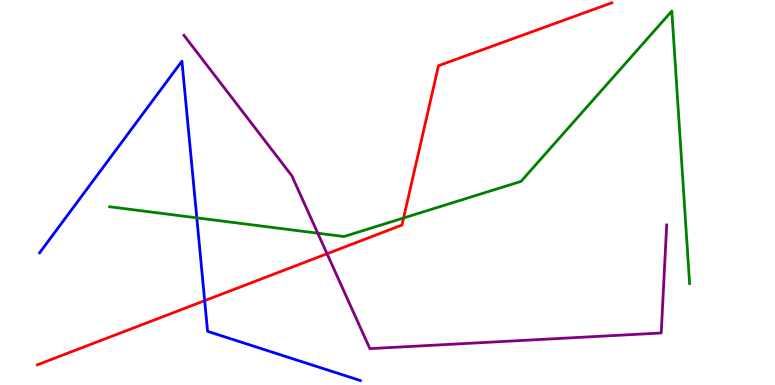[{'lines': ['blue', 'red'], 'intersections': [{'x': 2.64, 'y': 2.19}]}, {'lines': ['green', 'red'], 'intersections': [{'x': 5.21, 'y': 4.34}]}, {'lines': ['purple', 'red'], 'intersections': [{'x': 4.22, 'y': 3.41}]}, {'lines': ['blue', 'green'], 'intersections': [{'x': 2.54, 'y': 4.34}]}, {'lines': ['blue', 'purple'], 'intersections': []}, {'lines': ['green', 'purple'], 'intersections': [{'x': 4.1, 'y': 3.94}]}]